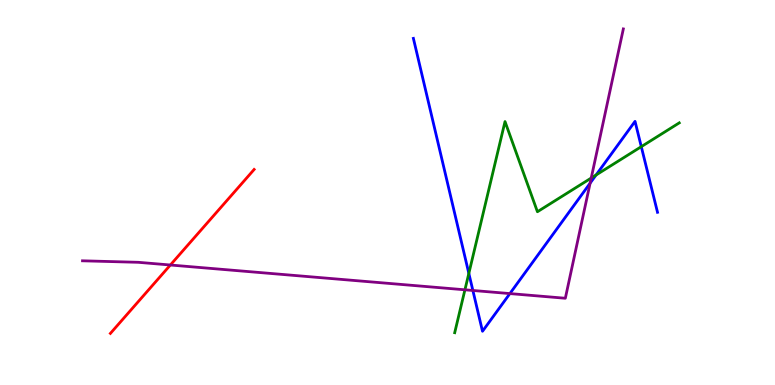[{'lines': ['blue', 'red'], 'intersections': []}, {'lines': ['green', 'red'], 'intersections': []}, {'lines': ['purple', 'red'], 'intersections': [{'x': 2.2, 'y': 3.12}]}, {'lines': ['blue', 'green'], 'intersections': [{'x': 6.05, 'y': 2.9}, {'x': 7.69, 'y': 5.45}, {'x': 8.27, 'y': 6.19}]}, {'lines': ['blue', 'purple'], 'intersections': [{'x': 6.1, 'y': 2.46}, {'x': 6.58, 'y': 2.37}, {'x': 7.61, 'y': 5.24}]}, {'lines': ['green', 'purple'], 'intersections': [{'x': 6.0, 'y': 2.47}, {'x': 7.63, 'y': 5.38}]}]